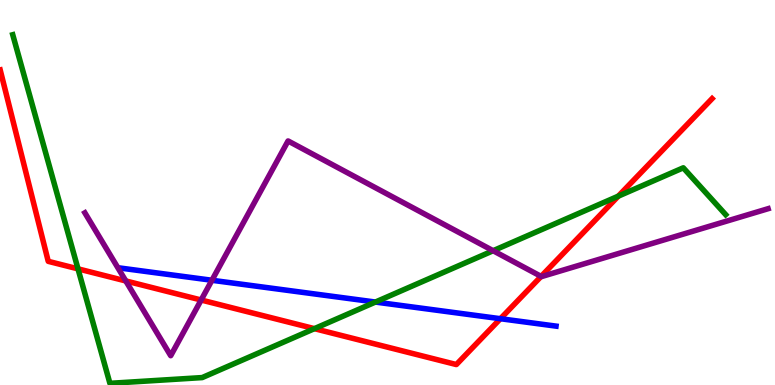[{'lines': ['blue', 'red'], 'intersections': [{'x': 6.46, 'y': 1.72}]}, {'lines': ['green', 'red'], 'intersections': [{'x': 1.01, 'y': 3.02}, {'x': 4.06, 'y': 1.46}, {'x': 7.98, 'y': 4.91}]}, {'lines': ['purple', 'red'], 'intersections': [{'x': 1.62, 'y': 2.7}, {'x': 2.6, 'y': 2.21}, {'x': 6.98, 'y': 2.82}]}, {'lines': ['blue', 'green'], 'intersections': [{'x': 4.84, 'y': 2.15}]}, {'lines': ['blue', 'purple'], 'intersections': [{'x': 2.73, 'y': 2.72}]}, {'lines': ['green', 'purple'], 'intersections': [{'x': 6.36, 'y': 3.49}]}]